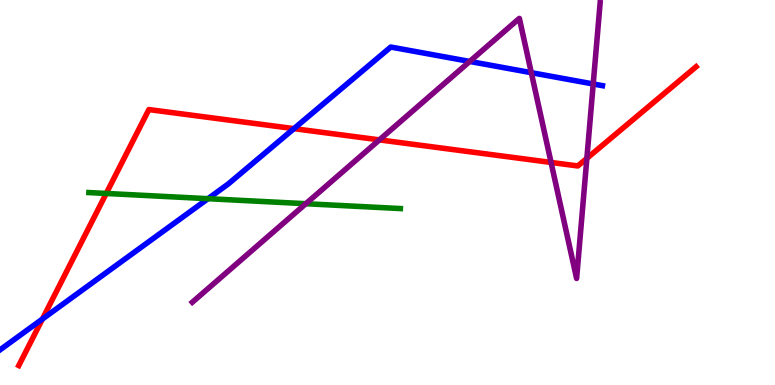[{'lines': ['blue', 'red'], 'intersections': [{'x': 0.547, 'y': 1.71}, {'x': 3.79, 'y': 6.66}]}, {'lines': ['green', 'red'], 'intersections': [{'x': 1.37, 'y': 4.98}]}, {'lines': ['purple', 'red'], 'intersections': [{'x': 4.9, 'y': 6.37}, {'x': 7.11, 'y': 5.78}, {'x': 7.57, 'y': 5.89}]}, {'lines': ['blue', 'green'], 'intersections': [{'x': 2.68, 'y': 4.84}]}, {'lines': ['blue', 'purple'], 'intersections': [{'x': 6.06, 'y': 8.4}, {'x': 6.86, 'y': 8.11}, {'x': 7.65, 'y': 7.82}]}, {'lines': ['green', 'purple'], 'intersections': [{'x': 3.95, 'y': 4.71}]}]